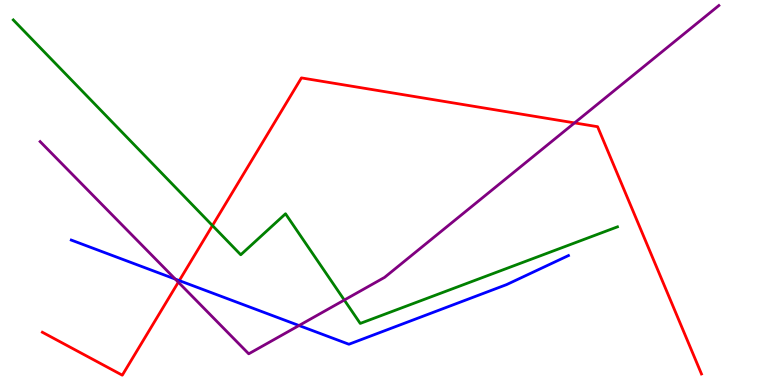[{'lines': ['blue', 'red'], 'intersections': [{'x': 2.31, 'y': 2.71}]}, {'lines': ['green', 'red'], 'intersections': [{'x': 2.74, 'y': 4.14}]}, {'lines': ['purple', 'red'], 'intersections': [{'x': 2.3, 'y': 2.67}, {'x': 7.41, 'y': 6.81}]}, {'lines': ['blue', 'green'], 'intersections': []}, {'lines': ['blue', 'purple'], 'intersections': [{'x': 2.26, 'y': 2.75}, {'x': 3.86, 'y': 1.54}]}, {'lines': ['green', 'purple'], 'intersections': [{'x': 4.44, 'y': 2.21}]}]